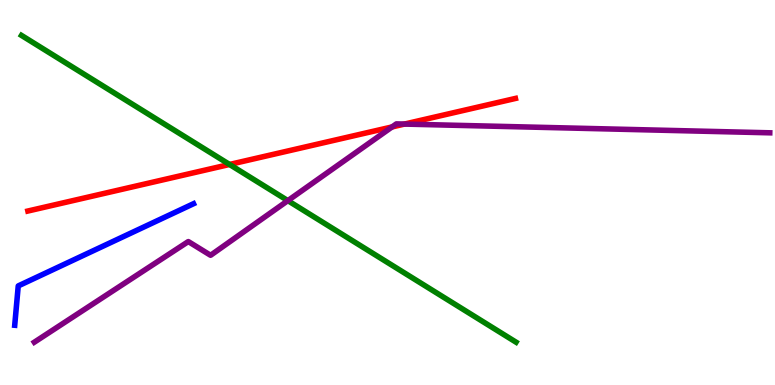[{'lines': ['blue', 'red'], 'intersections': []}, {'lines': ['green', 'red'], 'intersections': [{'x': 2.96, 'y': 5.73}]}, {'lines': ['purple', 'red'], 'intersections': [{'x': 5.06, 'y': 6.7}, {'x': 5.22, 'y': 6.78}]}, {'lines': ['blue', 'green'], 'intersections': []}, {'lines': ['blue', 'purple'], 'intersections': []}, {'lines': ['green', 'purple'], 'intersections': [{'x': 3.71, 'y': 4.79}]}]